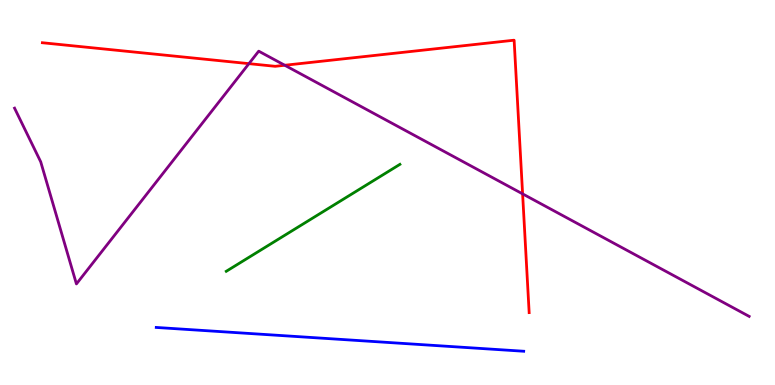[{'lines': ['blue', 'red'], 'intersections': []}, {'lines': ['green', 'red'], 'intersections': []}, {'lines': ['purple', 'red'], 'intersections': [{'x': 3.21, 'y': 8.35}, {'x': 3.67, 'y': 8.3}, {'x': 6.74, 'y': 4.96}]}, {'lines': ['blue', 'green'], 'intersections': []}, {'lines': ['blue', 'purple'], 'intersections': []}, {'lines': ['green', 'purple'], 'intersections': []}]